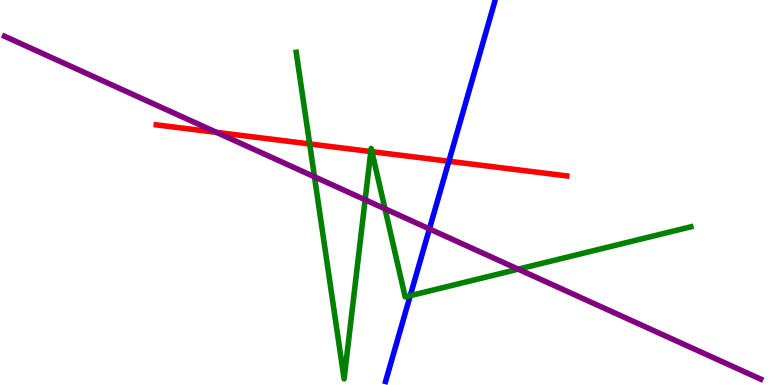[{'lines': ['blue', 'red'], 'intersections': [{'x': 5.79, 'y': 5.81}]}, {'lines': ['green', 'red'], 'intersections': [{'x': 4.0, 'y': 6.26}, {'x': 4.78, 'y': 6.06}, {'x': 4.8, 'y': 6.06}]}, {'lines': ['purple', 'red'], 'intersections': [{'x': 2.79, 'y': 6.56}]}, {'lines': ['blue', 'green'], 'intersections': [{'x': 5.29, 'y': 2.32}]}, {'lines': ['blue', 'purple'], 'intersections': [{'x': 5.54, 'y': 4.05}]}, {'lines': ['green', 'purple'], 'intersections': [{'x': 4.06, 'y': 5.41}, {'x': 4.71, 'y': 4.81}, {'x': 4.97, 'y': 4.58}, {'x': 6.69, 'y': 3.01}]}]